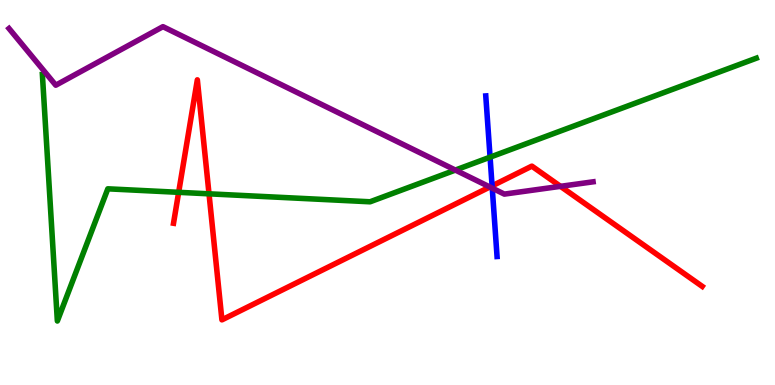[{'lines': ['blue', 'red'], 'intersections': [{'x': 6.35, 'y': 5.17}]}, {'lines': ['green', 'red'], 'intersections': [{'x': 2.31, 'y': 5.0}, {'x': 2.7, 'y': 4.97}]}, {'lines': ['purple', 'red'], 'intersections': [{'x': 6.32, 'y': 5.14}, {'x': 7.23, 'y': 5.16}]}, {'lines': ['blue', 'green'], 'intersections': [{'x': 6.32, 'y': 5.92}]}, {'lines': ['blue', 'purple'], 'intersections': [{'x': 6.35, 'y': 5.11}]}, {'lines': ['green', 'purple'], 'intersections': [{'x': 5.88, 'y': 5.58}]}]